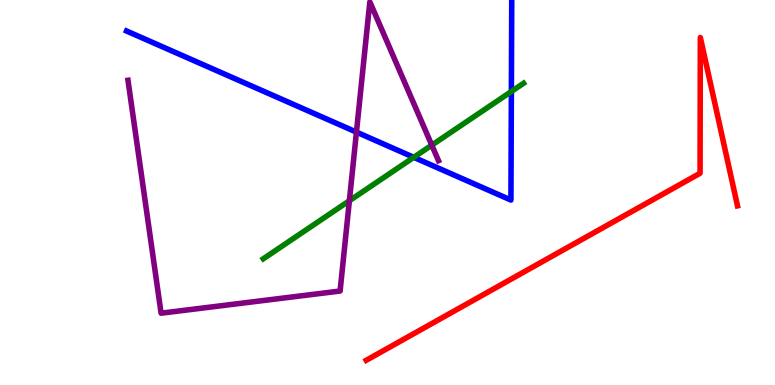[{'lines': ['blue', 'red'], 'intersections': []}, {'lines': ['green', 'red'], 'intersections': []}, {'lines': ['purple', 'red'], 'intersections': []}, {'lines': ['blue', 'green'], 'intersections': [{'x': 5.34, 'y': 5.91}, {'x': 6.6, 'y': 7.62}]}, {'lines': ['blue', 'purple'], 'intersections': [{'x': 4.6, 'y': 6.57}]}, {'lines': ['green', 'purple'], 'intersections': [{'x': 4.51, 'y': 4.79}, {'x': 5.57, 'y': 6.23}]}]